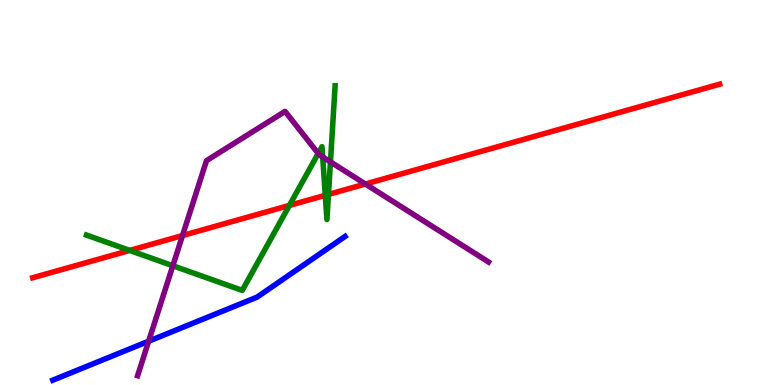[{'lines': ['blue', 'red'], 'intersections': []}, {'lines': ['green', 'red'], 'intersections': [{'x': 1.67, 'y': 3.5}, {'x': 3.73, 'y': 4.66}, {'x': 4.2, 'y': 4.93}, {'x': 4.24, 'y': 4.95}]}, {'lines': ['purple', 'red'], 'intersections': [{'x': 2.35, 'y': 3.88}, {'x': 4.71, 'y': 5.22}]}, {'lines': ['blue', 'green'], 'intersections': []}, {'lines': ['blue', 'purple'], 'intersections': [{'x': 1.92, 'y': 1.14}]}, {'lines': ['green', 'purple'], 'intersections': [{'x': 2.23, 'y': 3.1}, {'x': 4.11, 'y': 6.01}, {'x': 4.16, 'y': 5.92}, {'x': 4.26, 'y': 5.79}]}]